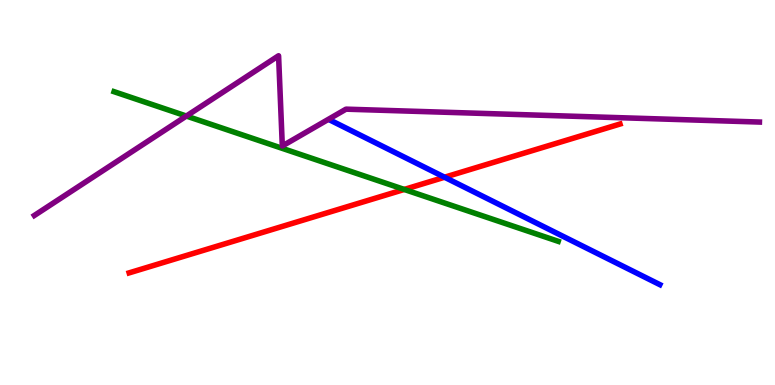[{'lines': ['blue', 'red'], 'intersections': [{'x': 5.74, 'y': 5.4}]}, {'lines': ['green', 'red'], 'intersections': [{'x': 5.22, 'y': 5.08}]}, {'lines': ['purple', 'red'], 'intersections': []}, {'lines': ['blue', 'green'], 'intersections': []}, {'lines': ['blue', 'purple'], 'intersections': []}, {'lines': ['green', 'purple'], 'intersections': [{'x': 2.4, 'y': 6.99}]}]